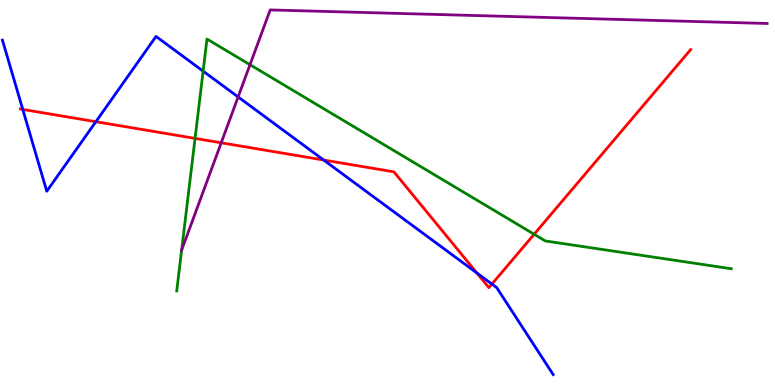[{'lines': ['blue', 'red'], 'intersections': [{'x': 0.294, 'y': 7.16}, {'x': 1.24, 'y': 6.84}, {'x': 4.18, 'y': 5.84}, {'x': 6.15, 'y': 2.91}, {'x': 6.35, 'y': 2.62}]}, {'lines': ['green', 'red'], 'intersections': [{'x': 2.52, 'y': 6.41}, {'x': 6.89, 'y': 3.92}]}, {'lines': ['purple', 'red'], 'intersections': [{'x': 2.85, 'y': 6.29}]}, {'lines': ['blue', 'green'], 'intersections': [{'x': 2.62, 'y': 8.15}]}, {'lines': ['blue', 'purple'], 'intersections': [{'x': 3.07, 'y': 7.48}]}, {'lines': ['green', 'purple'], 'intersections': [{'x': 2.34, 'y': 3.5}, {'x': 3.23, 'y': 8.32}]}]